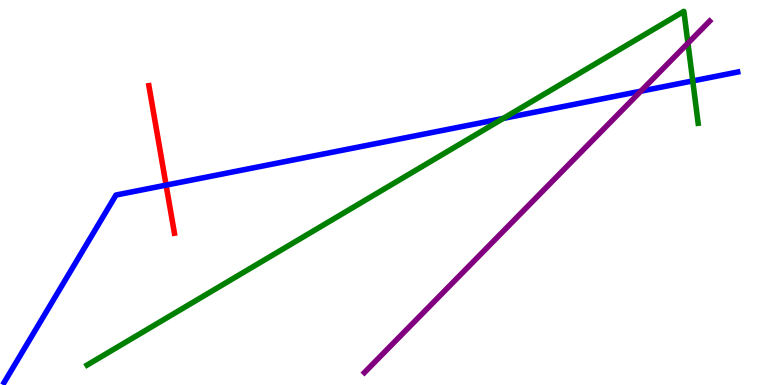[{'lines': ['blue', 'red'], 'intersections': [{'x': 2.14, 'y': 5.19}]}, {'lines': ['green', 'red'], 'intersections': []}, {'lines': ['purple', 'red'], 'intersections': []}, {'lines': ['blue', 'green'], 'intersections': [{'x': 6.49, 'y': 6.92}, {'x': 8.94, 'y': 7.9}]}, {'lines': ['blue', 'purple'], 'intersections': [{'x': 8.27, 'y': 7.63}]}, {'lines': ['green', 'purple'], 'intersections': [{'x': 8.88, 'y': 8.88}]}]